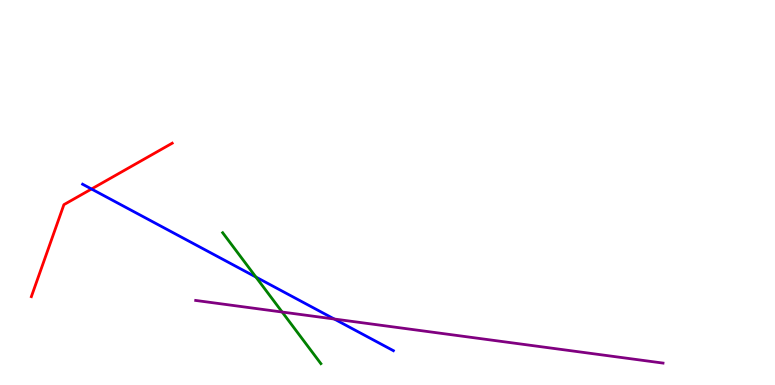[{'lines': ['blue', 'red'], 'intersections': [{'x': 1.18, 'y': 5.09}]}, {'lines': ['green', 'red'], 'intersections': []}, {'lines': ['purple', 'red'], 'intersections': []}, {'lines': ['blue', 'green'], 'intersections': [{'x': 3.3, 'y': 2.8}]}, {'lines': ['blue', 'purple'], 'intersections': [{'x': 4.31, 'y': 1.71}]}, {'lines': ['green', 'purple'], 'intersections': [{'x': 3.64, 'y': 1.9}]}]